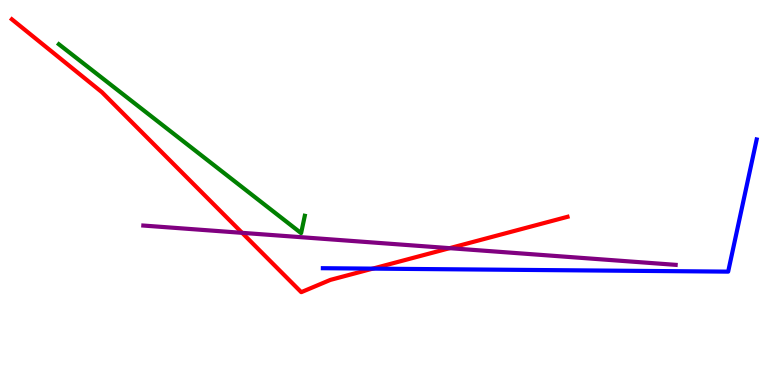[{'lines': ['blue', 'red'], 'intersections': [{'x': 4.81, 'y': 3.02}]}, {'lines': ['green', 'red'], 'intersections': []}, {'lines': ['purple', 'red'], 'intersections': [{'x': 3.12, 'y': 3.95}, {'x': 5.8, 'y': 3.55}]}, {'lines': ['blue', 'green'], 'intersections': []}, {'lines': ['blue', 'purple'], 'intersections': []}, {'lines': ['green', 'purple'], 'intersections': []}]